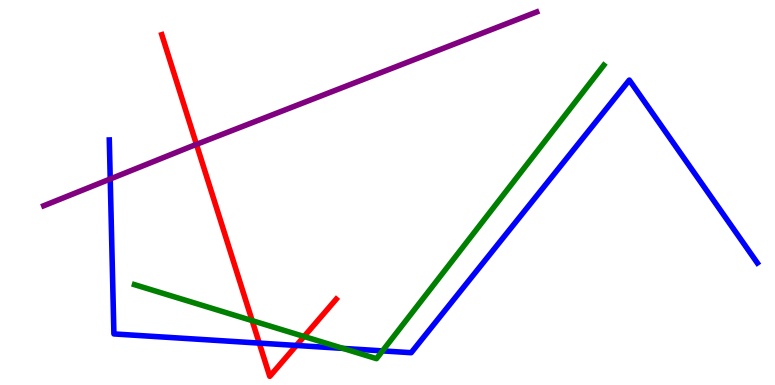[{'lines': ['blue', 'red'], 'intersections': [{'x': 3.35, 'y': 1.09}, {'x': 3.82, 'y': 1.03}]}, {'lines': ['green', 'red'], 'intersections': [{'x': 3.25, 'y': 1.67}, {'x': 3.92, 'y': 1.26}]}, {'lines': ['purple', 'red'], 'intersections': [{'x': 2.53, 'y': 6.25}]}, {'lines': ['blue', 'green'], 'intersections': [{'x': 4.43, 'y': 0.951}, {'x': 4.94, 'y': 0.886}]}, {'lines': ['blue', 'purple'], 'intersections': [{'x': 1.42, 'y': 5.35}]}, {'lines': ['green', 'purple'], 'intersections': []}]